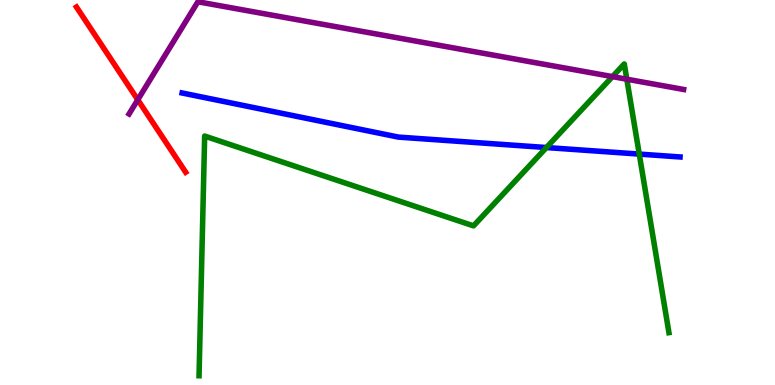[{'lines': ['blue', 'red'], 'intersections': []}, {'lines': ['green', 'red'], 'intersections': []}, {'lines': ['purple', 'red'], 'intersections': [{'x': 1.78, 'y': 7.41}]}, {'lines': ['blue', 'green'], 'intersections': [{'x': 7.05, 'y': 6.17}, {'x': 8.25, 'y': 6.0}]}, {'lines': ['blue', 'purple'], 'intersections': []}, {'lines': ['green', 'purple'], 'intersections': [{'x': 7.9, 'y': 8.01}, {'x': 8.09, 'y': 7.94}]}]